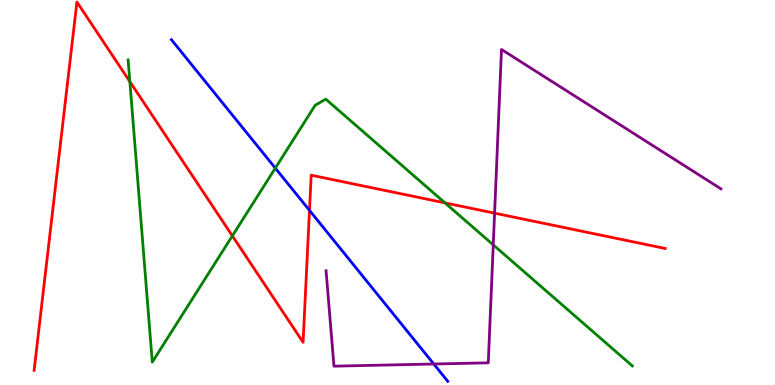[{'lines': ['blue', 'red'], 'intersections': [{'x': 3.99, 'y': 4.54}]}, {'lines': ['green', 'red'], 'intersections': [{'x': 1.68, 'y': 7.88}, {'x': 3.0, 'y': 3.87}, {'x': 5.74, 'y': 4.73}]}, {'lines': ['purple', 'red'], 'intersections': [{'x': 6.38, 'y': 4.46}]}, {'lines': ['blue', 'green'], 'intersections': [{'x': 3.55, 'y': 5.63}]}, {'lines': ['blue', 'purple'], 'intersections': [{'x': 5.6, 'y': 0.545}]}, {'lines': ['green', 'purple'], 'intersections': [{'x': 6.36, 'y': 3.64}]}]